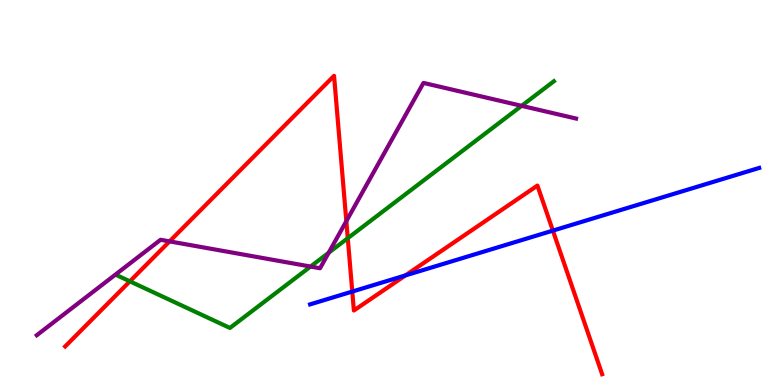[{'lines': ['blue', 'red'], 'intersections': [{'x': 4.55, 'y': 2.43}, {'x': 5.23, 'y': 2.85}, {'x': 7.13, 'y': 4.01}]}, {'lines': ['green', 'red'], 'intersections': [{'x': 1.68, 'y': 2.69}, {'x': 4.49, 'y': 3.81}]}, {'lines': ['purple', 'red'], 'intersections': [{'x': 2.19, 'y': 3.73}, {'x': 4.47, 'y': 4.26}]}, {'lines': ['blue', 'green'], 'intersections': []}, {'lines': ['blue', 'purple'], 'intersections': []}, {'lines': ['green', 'purple'], 'intersections': [{'x': 4.01, 'y': 3.08}, {'x': 4.24, 'y': 3.44}, {'x': 6.73, 'y': 7.25}]}]